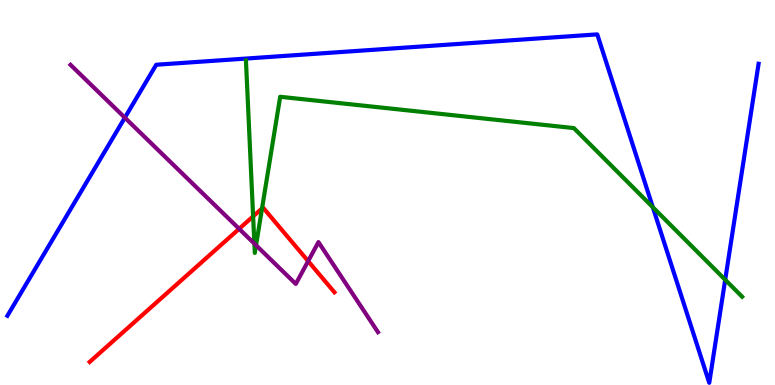[{'lines': ['blue', 'red'], 'intersections': []}, {'lines': ['green', 'red'], 'intersections': [{'x': 3.27, 'y': 4.38}, {'x': 3.38, 'y': 4.59}]}, {'lines': ['purple', 'red'], 'intersections': [{'x': 3.09, 'y': 4.06}, {'x': 3.98, 'y': 3.22}]}, {'lines': ['blue', 'green'], 'intersections': [{'x': 8.42, 'y': 4.62}, {'x': 9.36, 'y': 2.73}]}, {'lines': ['blue', 'purple'], 'intersections': [{'x': 1.61, 'y': 6.94}]}, {'lines': ['green', 'purple'], 'intersections': [{'x': 3.28, 'y': 3.67}, {'x': 3.3, 'y': 3.63}]}]